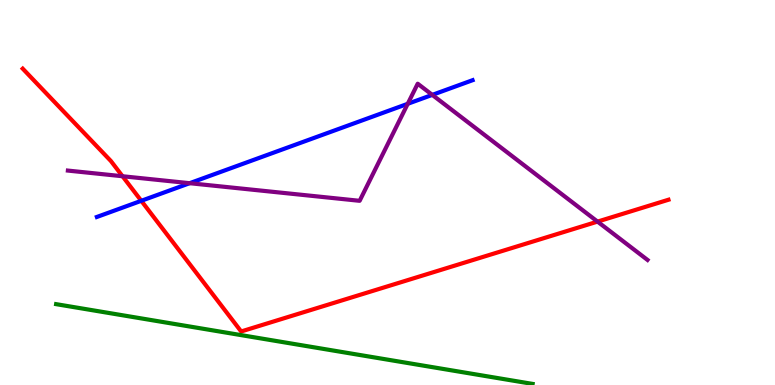[{'lines': ['blue', 'red'], 'intersections': [{'x': 1.82, 'y': 4.78}]}, {'lines': ['green', 'red'], 'intersections': []}, {'lines': ['purple', 'red'], 'intersections': [{'x': 1.58, 'y': 5.42}, {'x': 7.71, 'y': 4.24}]}, {'lines': ['blue', 'green'], 'intersections': []}, {'lines': ['blue', 'purple'], 'intersections': [{'x': 2.45, 'y': 5.24}, {'x': 5.26, 'y': 7.3}, {'x': 5.58, 'y': 7.54}]}, {'lines': ['green', 'purple'], 'intersections': []}]